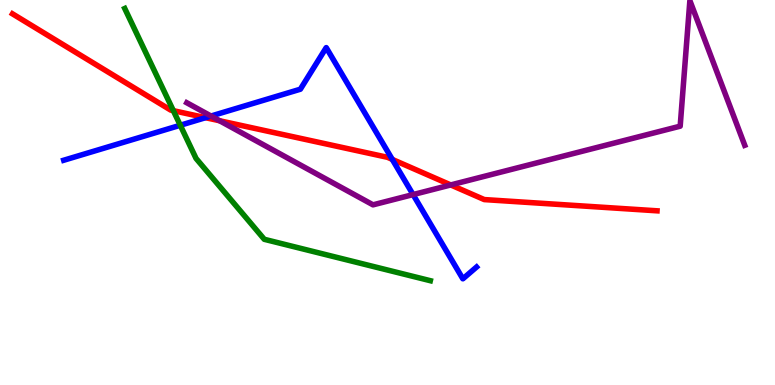[{'lines': ['blue', 'red'], 'intersections': [{'x': 2.65, 'y': 6.94}, {'x': 5.06, 'y': 5.86}]}, {'lines': ['green', 'red'], 'intersections': [{'x': 2.24, 'y': 7.13}]}, {'lines': ['purple', 'red'], 'intersections': [{'x': 2.83, 'y': 6.86}, {'x': 5.82, 'y': 5.2}]}, {'lines': ['blue', 'green'], 'intersections': [{'x': 2.33, 'y': 6.75}]}, {'lines': ['blue', 'purple'], 'intersections': [{'x': 2.72, 'y': 6.99}, {'x': 5.33, 'y': 4.95}]}, {'lines': ['green', 'purple'], 'intersections': []}]